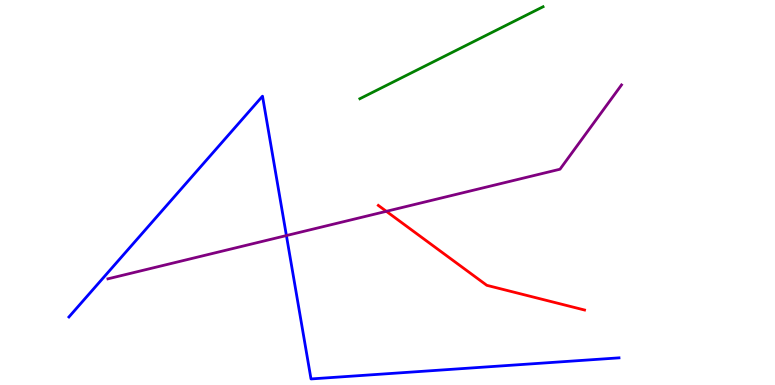[{'lines': ['blue', 'red'], 'intersections': []}, {'lines': ['green', 'red'], 'intersections': []}, {'lines': ['purple', 'red'], 'intersections': [{'x': 4.99, 'y': 4.51}]}, {'lines': ['blue', 'green'], 'intersections': []}, {'lines': ['blue', 'purple'], 'intersections': [{'x': 3.7, 'y': 3.88}]}, {'lines': ['green', 'purple'], 'intersections': []}]